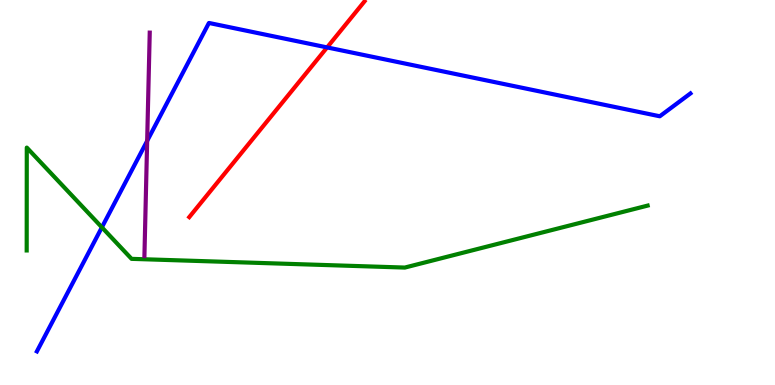[{'lines': ['blue', 'red'], 'intersections': [{'x': 4.22, 'y': 8.77}]}, {'lines': ['green', 'red'], 'intersections': []}, {'lines': ['purple', 'red'], 'intersections': []}, {'lines': ['blue', 'green'], 'intersections': [{'x': 1.31, 'y': 4.1}]}, {'lines': ['blue', 'purple'], 'intersections': [{'x': 1.9, 'y': 6.34}]}, {'lines': ['green', 'purple'], 'intersections': []}]